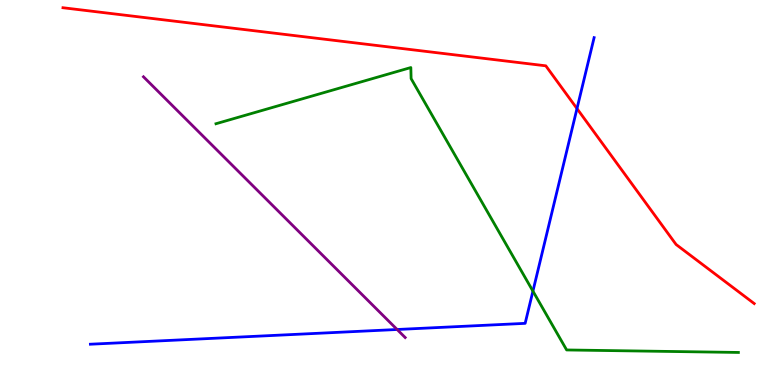[{'lines': ['blue', 'red'], 'intersections': [{'x': 7.45, 'y': 7.18}]}, {'lines': ['green', 'red'], 'intersections': []}, {'lines': ['purple', 'red'], 'intersections': []}, {'lines': ['blue', 'green'], 'intersections': [{'x': 6.88, 'y': 2.44}]}, {'lines': ['blue', 'purple'], 'intersections': [{'x': 5.12, 'y': 1.44}]}, {'lines': ['green', 'purple'], 'intersections': []}]